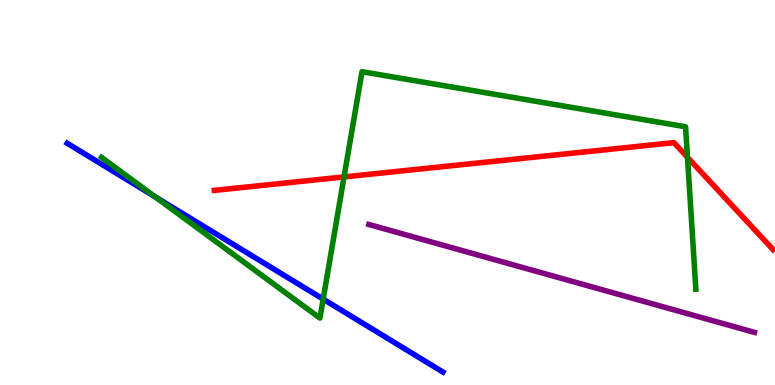[{'lines': ['blue', 'red'], 'intersections': []}, {'lines': ['green', 'red'], 'intersections': [{'x': 4.44, 'y': 5.4}, {'x': 8.87, 'y': 5.91}]}, {'lines': ['purple', 'red'], 'intersections': []}, {'lines': ['blue', 'green'], 'intersections': [{'x': 2.0, 'y': 4.89}, {'x': 4.17, 'y': 2.23}]}, {'lines': ['blue', 'purple'], 'intersections': []}, {'lines': ['green', 'purple'], 'intersections': []}]